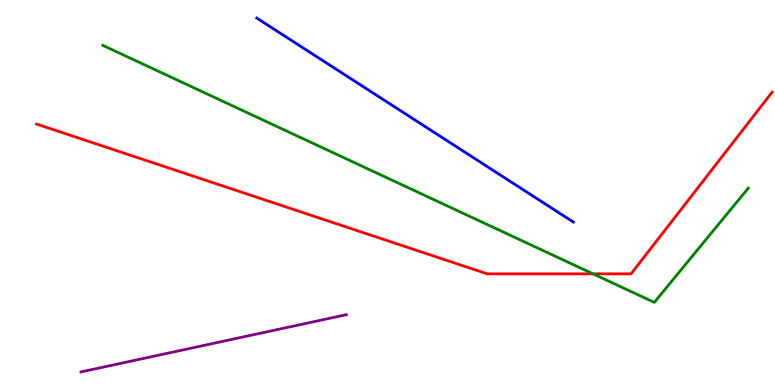[{'lines': ['blue', 'red'], 'intersections': []}, {'lines': ['green', 'red'], 'intersections': [{'x': 7.65, 'y': 2.89}]}, {'lines': ['purple', 'red'], 'intersections': []}, {'lines': ['blue', 'green'], 'intersections': []}, {'lines': ['blue', 'purple'], 'intersections': []}, {'lines': ['green', 'purple'], 'intersections': []}]